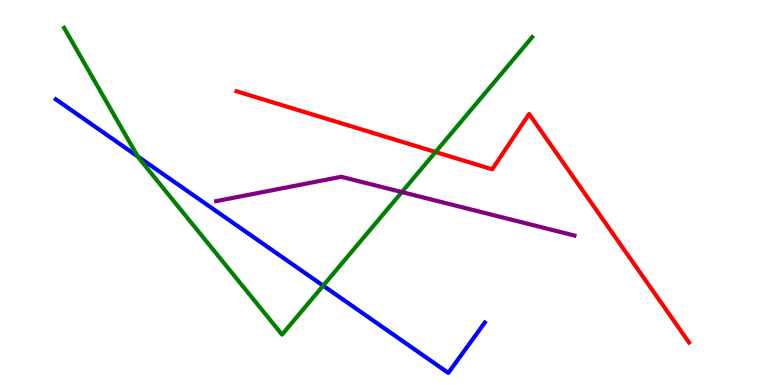[{'lines': ['blue', 'red'], 'intersections': []}, {'lines': ['green', 'red'], 'intersections': [{'x': 5.62, 'y': 6.05}]}, {'lines': ['purple', 'red'], 'intersections': []}, {'lines': ['blue', 'green'], 'intersections': [{'x': 1.78, 'y': 5.94}, {'x': 4.17, 'y': 2.58}]}, {'lines': ['blue', 'purple'], 'intersections': []}, {'lines': ['green', 'purple'], 'intersections': [{'x': 5.19, 'y': 5.01}]}]